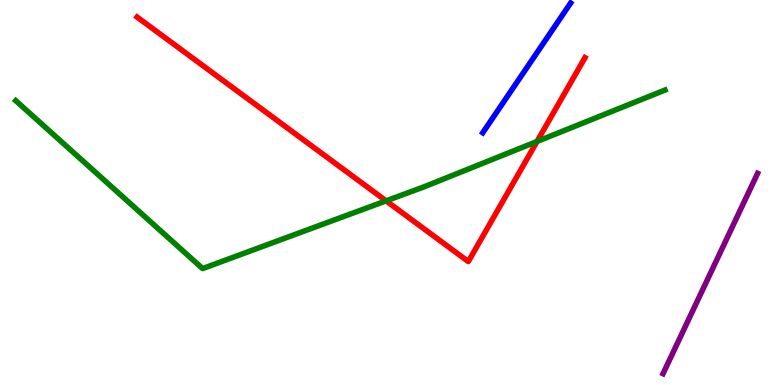[{'lines': ['blue', 'red'], 'intersections': []}, {'lines': ['green', 'red'], 'intersections': [{'x': 4.98, 'y': 4.78}, {'x': 6.93, 'y': 6.33}]}, {'lines': ['purple', 'red'], 'intersections': []}, {'lines': ['blue', 'green'], 'intersections': []}, {'lines': ['blue', 'purple'], 'intersections': []}, {'lines': ['green', 'purple'], 'intersections': []}]